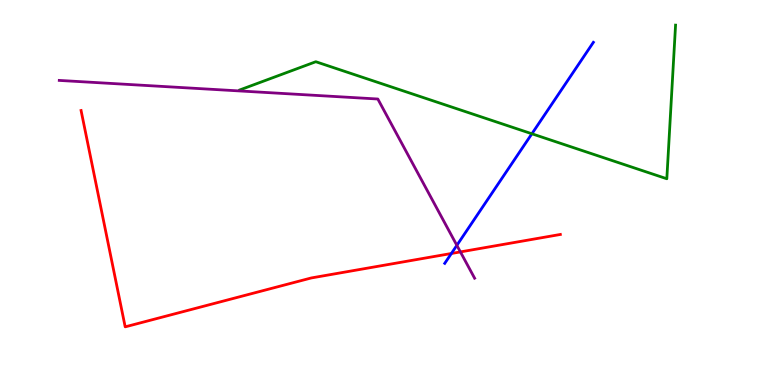[{'lines': ['blue', 'red'], 'intersections': [{'x': 5.82, 'y': 3.42}]}, {'lines': ['green', 'red'], 'intersections': []}, {'lines': ['purple', 'red'], 'intersections': [{'x': 5.94, 'y': 3.46}]}, {'lines': ['blue', 'green'], 'intersections': [{'x': 6.86, 'y': 6.53}]}, {'lines': ['blue', 'purple'], 'intersections': [{'x': 5.89, 'y': 3.63}]}, {'lines': ['green', 'purple'], 'intersections': []}]